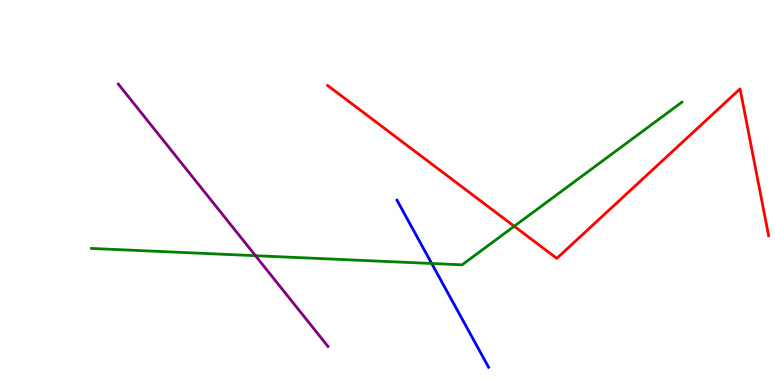[{'lines': ['blue', 'red'], 'intersections': []}, {'lines': ['green', 'red'], 'intersections': [{'x': 6.64, 'y': 4.12}]}, {'lines': ['purple', 'red'], 'intersections': []}, {'lines': ['blue', 'green'], 'intersections': [{'x': 5.57, 'y': 3.16}]}, {'lines': ['blue', 'purple'], 'intersections': []}, {'lines': ['green', 'purple'], 'intersections': [{'x': 3.3, 'y': 3.36}]}]